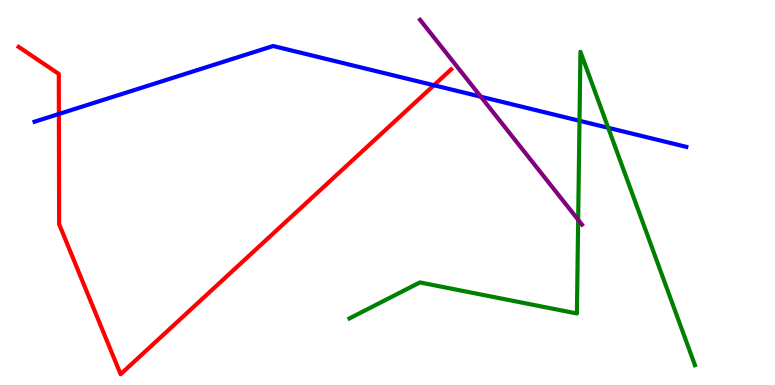[{'lines': ['blue', 'red'], 'intersections': [{'x': 0.76, 'y': 7.04}, {'x': 5.6, 'y': 7.79}]}, {'lines': ['green', 'red'], 'intersections': []}, {'lines': ['purple', 'red'], 'intersections': []}, {'lines': ['blue', 'green'], 'intersections': [{'x': 7.48, 'y': 6.86}, {'x': 7.85, 'y': 6.68}]}, {'lines': ['blue', 'purple'], 'intersections': [{'x': 6.2, 'y': 7.49}]}, {'lines': ['green', 'purple'], 'intersections': [{'x': 7.46, 'y': 4.29}]}]